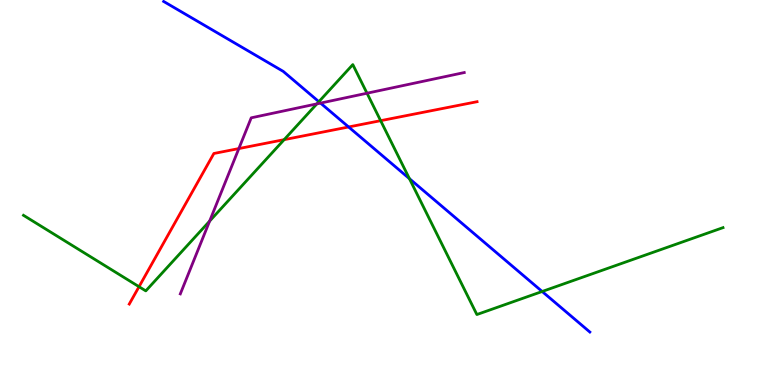[{'lines': ['blue', 'red'], 'intersections': [{'x': 4.5, 'y': 6.7}]}, {'lines': ['green', 'red'], 'intersections': [{'x': 1.79, 'y': 2.55}, {'x': 3.67, 'y': 6.37}, {'x': 4.91, 'y': 6.87}]}, {'lines': ['purple', 'red'], 'intersections': [{'x': 3.08, 'y': 6.14}]}, {'lines': ['blue', 'green'], 'intersections': [{'x': 4.11, 'y': 7.36}, {'x': 5.28, 'y': 5.36}, {'x': 7.0, 'y': 2.43}]}, {'lines': ['blue', 'purple'], 'intersections': [{'x': 4.14, 'y': 7.32}]}, {'lines': ['green', 'purple'], 'intersections': [{'x': 2.7, 'y': 4.26}, {'x': 4.09, 'y': 7.3}, {'x': 4.74, 'y': 7.58}]}]